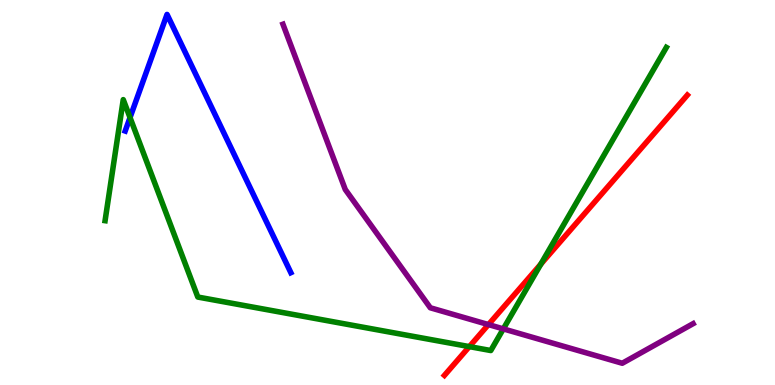[{'lines': ['blue', 'red'], 'intersections': []}, {'lines': ['green', 'red'], 'intersections': [{'x': 6.06, 'y': 0.997}, {'x': 6.98, 'y': 3.14}]}, {'lines': ['purple', 'red'], 'intersections': [{'x': 6.3, 'y': 1.57}]}, {'lines': ['blue', 'green'], 'intersections': [{'x': 1.68, 'y': 6.95}]}, {'lines': ['blue', 'purple'], 'intersections': []}, {'lines': ['green', 'purple'], 'intersections': [{'x': 6.49, 'y': 1.46}]}]